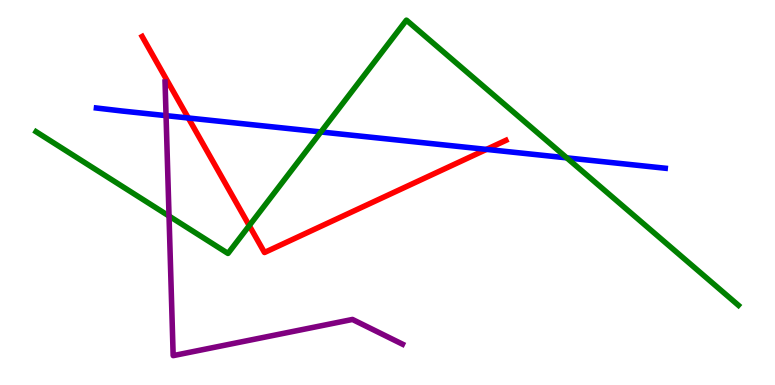[{'lines': ['blue', 'red'], 'intersections': [{'x': 2.43, 'y': 6.94}, {'x': 6.28, 'y': 6.12}]}, {'lines': ['green', 'red'], 'intersections': [{'x': 3.22, 'y': 4.14}]}, {'lines': ['purple', 'red'], 'intersections': []}, {'lines': ['blue', 'green'], 'intersections': [{'x': 4.14, 'y': 6.57}, {'x': 7.31, 'y': 5.9}]}, {'lines': ['blue', 'purple'], 'intersections': [{'x': 2.14, 'y': 7.0}]}, {'lines': ['green', 'purple'], 'intersections': [{'x': 2.18, 'y': 4.39}]}]